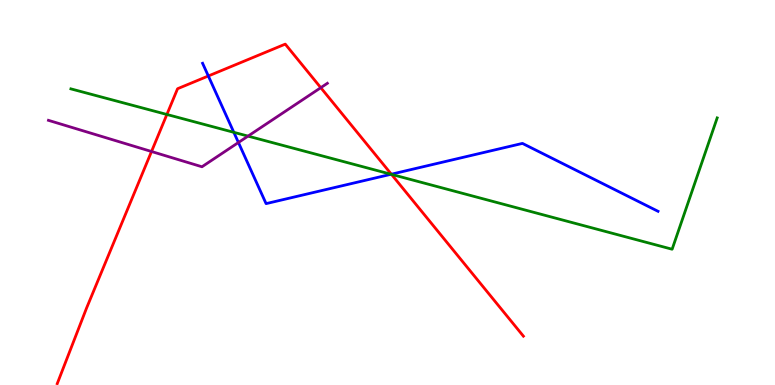[{'lines': ['blue', 'red'], 'intersections': [{'x': 2.69, 'y': 8.03}, {'x': 5.05, 'y': 5.48}]}, {'lines': ['green', 'red'], 'intersections': [{'x': 2.15, 'y': 7.03}, {'x': 5.05, 'y': 5.47}]}, {'lines': ['purple', 'red'], 'intersections': [{'x': 1.96, 'y': 6.06}, {'x': 4.14, 'y': 7.72}]}, {'lines': ['blue', 'green'], 'intersections': [{'x': 3.02, 'y': 6.56}, {'x': 5.05, 'y': 5.47}]}, {'lines': ['blue', 'purple'], 'intersections': [{'x': 3.08, 'y': 6.3}]}, {'lines': ['green', 'purple'], 'intersections': [{'x': 3.2, 'y': 6.46}]}]